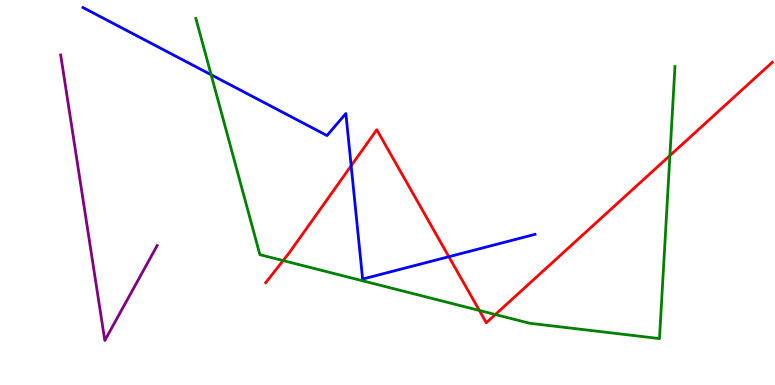[{'lines': ['blue', 'red'], 'intersections': [{'x': 4.53, 'y': 5.69}, {'x': 5.79, 'y': 3.33}]}, {'lines': ['green', 'red'], 'intersections': [{'x': 3.65, 'y': 3.23}, {'x': 6.19, 'y': 1.94}, {'x': 6.39, 'y': 1.83}, {'x': 8.64, 'y': 5.96}]}, {'lines': ['purple', 'red'], 'intersections': []}, {'lines': ['blue', 'green'], 'intersections': [{'x': 2.72, 'y': 8.06}]}, {'lines': ['blue', 'purple'], 'intersections': []}, {'lines': ['green', 'purple'], 'intersections': []}]